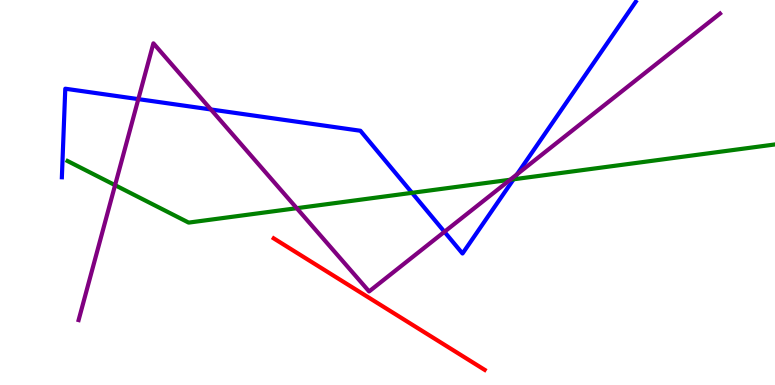[{'lines': ['blue', 'red'], 'intersections': []}, {'lines': ['green', 'red'], 'intersections': []}, {'lines': ['purple', 'red'], 'intersections': []}, {'lines': ['blue', 'green'], 'intersections': [{'x': 5.32, 'y': 4.99}, {'x': 6.63, 'y': 5.34}]}, {'lines': ['blue', 'purple'], 'intersections': [{'x': 1.78, 'y': 7.43}, {'x': 2.72, 'y': 7.16}, {'x': 5.73, 'y': 3.98}, {'x': 6.67, 'y': 5.47}]}, {'lines': ['green', 'purple'], 'intersections': [{'x': 1.48, 'y': 5.19}, {'x': 3.83, 'y': 4.59}, {'x': 6.58, 'y': 5.33}]}]